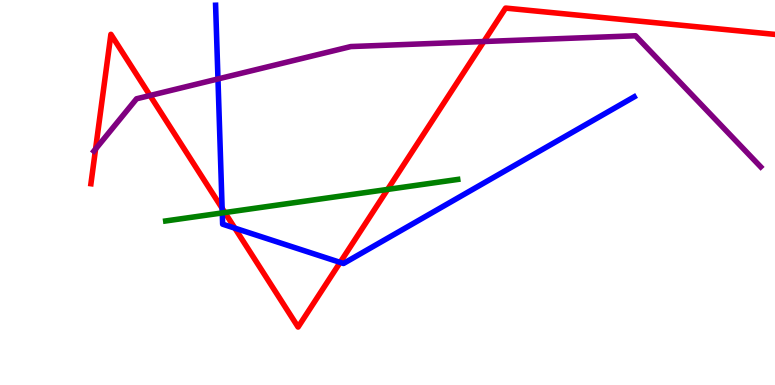[{'lines': ['blue', 'red'], 'intersections': [{'x': 2.87, 'y': 4.59}, {'x': 3.03, 'y': 4.07}, {'x': 4.39, 'y': 3.18}]}, {'lines': ['green', 'red'], 'intersections': [{'x': 2.9, 'y': 4.48}, {'x': 5.0, 'y': 5.08}]}, {'lines': ['purple', 'red'], 'intersections': [{'x': 1.23, 'y': 6.13}, {'x': 1.94, 'y': 7.52}, {'x': 6.24, 'y': 8.92}]}, {'lines': ['blue', 'green'], 'intersections': [{'x': 2.87, 'y': 4.47}]}, {'lines': ['blue', 'purple'], 'intersections': [{'x': 2.81, 'y': 7.95}]}, {'lines': ['green', 'purple'], 'intersections': []}]